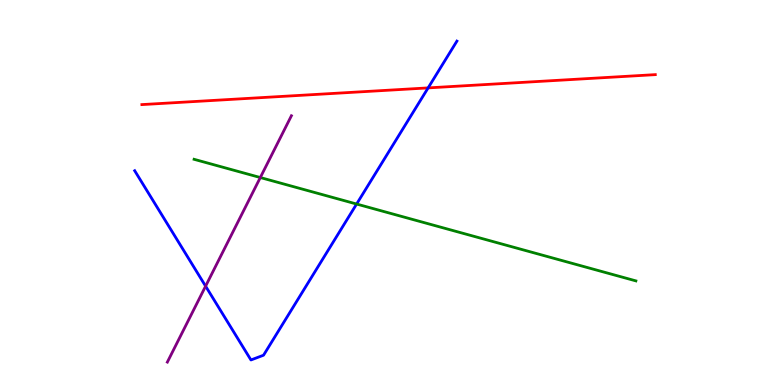[{'lines': ['blue', 'red'], 'intersections': [{'x': 5.52, 'y': 7.72}]}, {'lines': ['green', 'red'], 'intersections': []}, {'lines': ['purple', 'red'], 'intersections': []}, {'lines': ['blue', 'green'], 'intersections': [{'x': 4.6, 'y': 4.7}]}, {'lines': ['blue', 'purple'], 'intersections': [{'x': 2.65, 'y': 2.57}]}, {'lines': ['green', 'purple'], 'intersections': [{'x': 3.36, 'y': 5.39}]}]